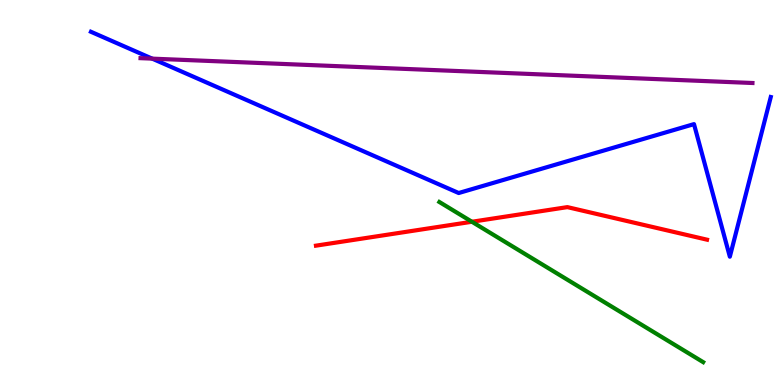[{'lines': ['blue', 'red'], 'intersections': []}, {'lines': ['green', 'red'], 'intersections': [{'x': 6.09, 'y': 4.24}]}, {'lines': ['purple', 'red'], 'intersections': []}, {'lines': ['blue', 'green'], 'intersections': []}, {'lines': ['blue', 'purple'], 'intersections': [{'x': 1.96, 'y': 8.48}]}, {'lines': ['green', 'purple'], 'intersections': []}]